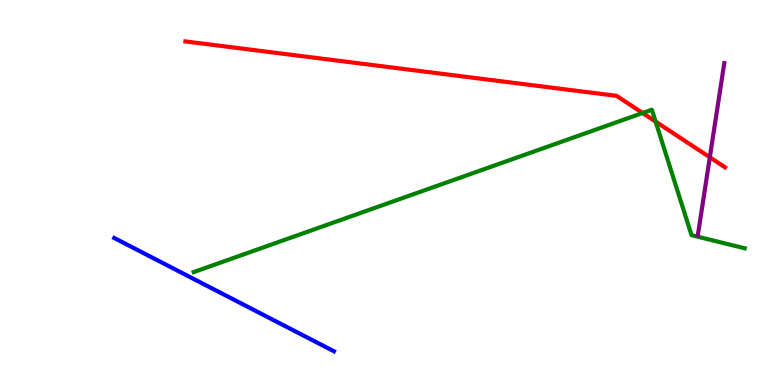[{'lines': ['blue', 'red'], 'intersections': []}, {'lines': ['green', 'red'], 'intersections': [{'x': 8.29, 'y': 7.06}, {'x': 8.46, 'y': 6.84}]}, {'lines': ['purple', 'red'], 'intersections': [{'x': 9.16, 'y': 5.91}]}, {'lines': ['blue', 'green'], 'intersections': []}, {'lines': ['blue', 'purple'], 'intersections': []}, {'lines': ['green', 'purple'], 'intersections': []}]